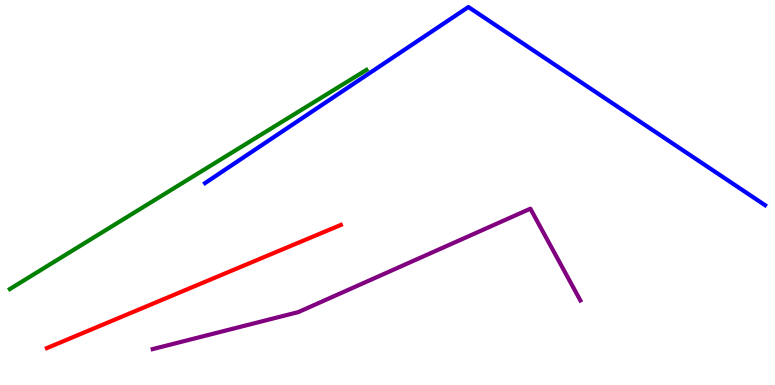[{'lines': ['blue', 'red'], 'intersections': []}, {'lines': ['green', 'red'], 'intersections': []}, {'lines': ['purple', 'red'], 'intersections': []}, {'lines': ['blue', 'green'], 'intersections': []}, {'lines': ['blue', 'purple'], 'intersections': []}, {'lines': ['green', 'purple'], 'intersections': []}]